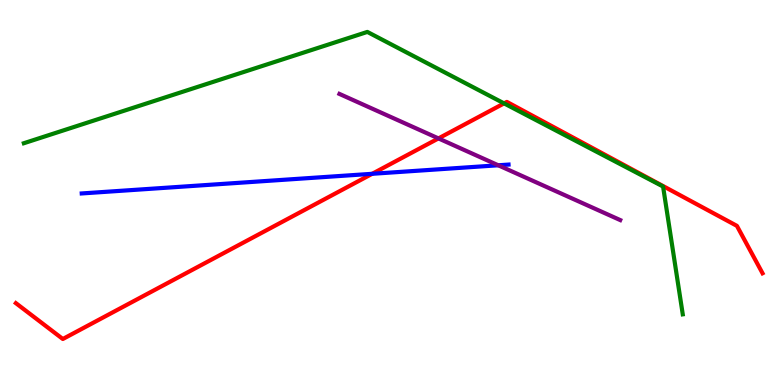[{'lines': ['blue', 'red'], 'intersections': [{'x': 4.8, 'y': 5.49}]}, {'lines': ['green', 'red'], 'intersections': [{'x': 6.5, 'y': 7.31}]}, {'lines': ['purple', 'red'], 'intersections': [{'x': 5.66, 'y': 6.4}]}, {'lines': ['blue', 'green'], 'intersections': []}, {'lines': ['blue', 'purple'], 'intersections': [{'x': 6.43, 'y': 5.71}]}, {'lines': ['green', 'purple'], 'intersections': []}]